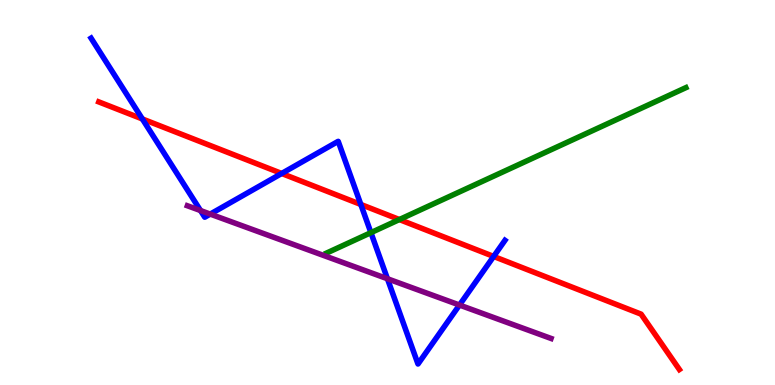[{'lines': ['blue', 'red'], 'intersections': [{'x': 1.84, 'y': 6.91}, {'x': 3.63, 'y': 5.49}, {'x': 4.66, 'y': 4.69}, {'x': 6.37, 'y': 3.34}]}, {'lines': ['green', 'red'], 'intersections': [{'x': 5.15, 'y': 4.3}]}, {'lines': ['purple', 'red'], 'intersections': []}, {'lines': ['blue', 'green'], 'intersections': [{'x': 4.79, 'y': 3.96}]}, {'lines': ['blue', 'purple'], 'intersections': [{'x': 2.59, 'y': 4.53}, {'x': 2.71, 'y': 4.44}, {'x': 5.0, 'y': 2.76}, {'x': 5.93, 'y': 2.08}]}, {'lines': ['green', 'purple'], 'intersections': []}]